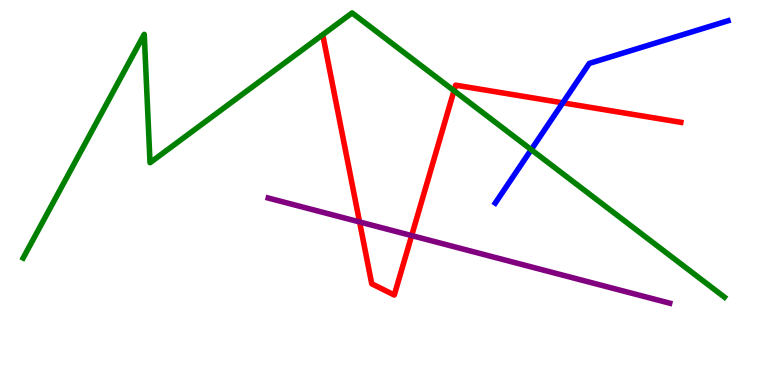[{'lines': ['blue', 'red'], 'intersections': [{'x': 7.26, 'y': 7.33}]}, {'lines': ['green', 'red'], 'intersections': [{'x': 5.86, 'y': 7.64}]}, {'lines': ['purple', 'red'], 'intersections': [{'x': 4.64, 'y': 4.24}, {'x': 5.31, 'y': 3.88}]}, {'lines': ['blue', 'green'], 'intersections': [{'x': 6.85, 'y': 6.11}]}, {'lines': ['blue', 'purple'], 'intersections': []}, {'lines': ['green', 'purple'], 'intersections': []}]